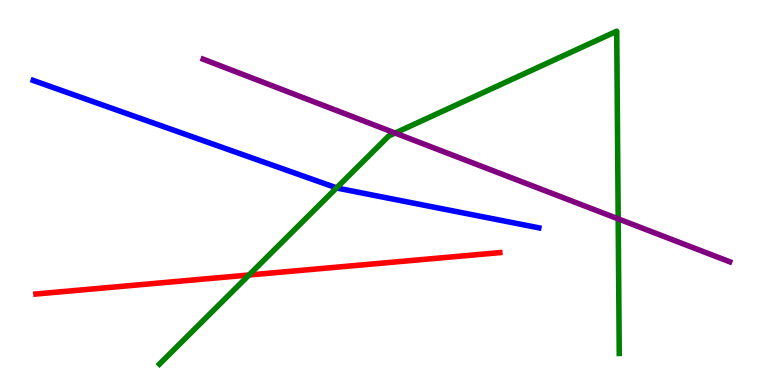[{'lines': ['blue', 'red'], 'intersections': []}, {'lines': ['green', 'red'], 'intersections': [{'x': 3.21, 'y': 2.86}]}, {'lines': ['purple', 'red'], 'intersections': []}, {'lines': ['blue', 'green'], 'intersections': [{'x': 4.34, 'y': 5.12}]}, {'lines': ['blue', 'purple'], 'intersections': []}, {'lines': ['green', 'purple'], 'intersections': [{'x': 5.1, 'y': 6.54}, {'x': 7.98, 'y': 4.32}]}]